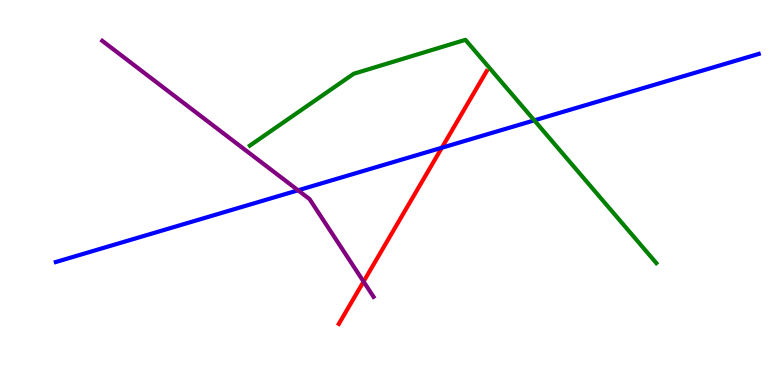[{'lines': ['blue', 'red'], 'intersections': [{'x': 5.7, 'y': 6.16}]}, {'lines': ['green', 'red'], 'intersections': []}, {'lines': ['purple', 'red'], 'intersections': [{'x': 4.69, 'y': 2.69}]}, {'lines': ['blue', 'green'], 'intersections': [{'x': 6.89, 'y': 6.87}]}, {'lines': ['blue', 'purple'], 'intersections': [{'x': 3.85, 'y': 5.06}]}, {'lines': ['green', 'purple'], 'intersections': []}]